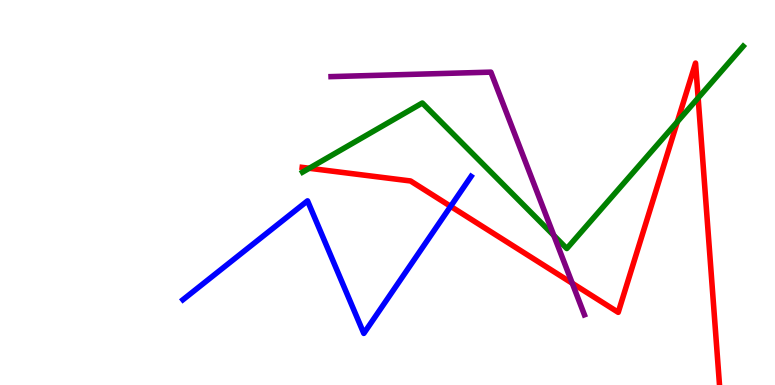[{'lines': ['blue', 'red'], 'intersections': [{'x': 5.81, 'y': 4.64}]}, {'lines': ['green', 'red'], 'intersections': [{'x': 3.99, 'y': 5.63}, {'x': 8.74, 'y': 6.84}, {'x': 9.01, 'y': 7.46}]}, {'lines': ['purple', 'red'], 'intersections': [{'x': 7.38, 'y': 2.64}]}, {'lines': ['blue', 'green'], 'intersections': []}, {'lines': ['blue', 'purple'], 'intersections': []}, {'lines': ['green', 'purple'], 'intersections': [{'x': 7.15, 'y': 3.88}]}]